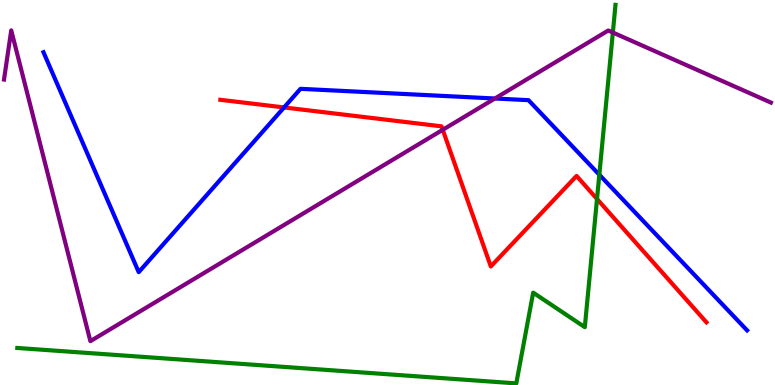[{'lines': ['blue', 'red'], 'intersections': [{'x': 3.67, 'y': 7.21}]}, {'lines': ['green', 'red'], 'intersections': [{'x': 7.7, 'y': 4.83}]}, {'lines': ['purple', 'red'], 'intersections': [{'x': 5.71, 'y': 6.63}]}, {'lines': ['blue', 'green'], 'intersections': [{'x': 7.73, 'y': 5.46}]}, {'lines': ['blue', 'purple'], 'intersections': [{'x': 6.39, 'y': 7.44}]}, {'lines': ['green', 'purple'], 'intersections': [{'x': 7.91, 'y': 9.16}]}]